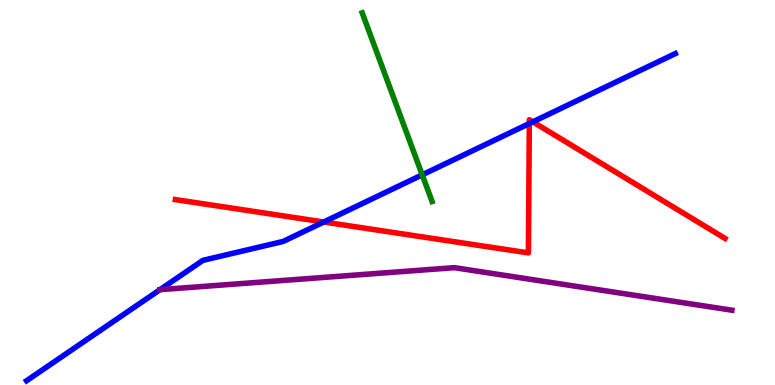[{'lines': ['blue', 'red'], 'intersections': [{'x': 4.18, 'y': 4.23}, {'x': 6.83, 'y': 6.79}, {'x': 6.88, 'y': 6.84}]}, {'lines': ['green', 'red'], 'intersections': []}, {'lines': ['purple', 'red'], 'intersections': []}, {'lines': ['blue', 'green'], 'intersections': [{'x': 5.45, 'y': 5.46}]}, {'lines': ['blue', 'purple'], 'intersections': [{'x': 2.06, 'y': 2.48}]}, {'lines': ['green', 'purple'], 'intersections': []}]